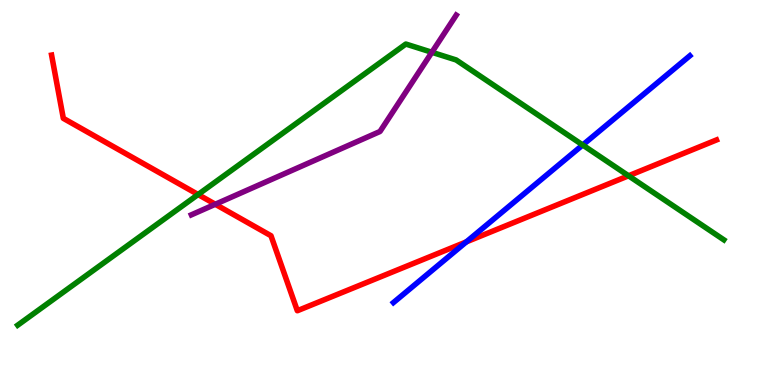[{'lines': ['blue', 'red'], 'intersections': [{'x': 6.02, 'y': 3.72}]}, {'lines': ['green', 'red'], 'intersections': [{'x': 2.56, 'y': 4.95}, {'x': 8.11, 'y': 5.43}]}, {'lines': ['purple', 'red'], 'intersections': [{'x': 2.78, 'y': 4.69}]}, {'lines': ['blue', 'green'], 'intersections': [{'x': 7.52, 'y': 6.23}]}, {'lines': ['blue', 'purple'], 'intersections': []}, {'lines': ['green', 'purple'], 'intersections': [{'x': 5.57, 'y': 8.64}]}]